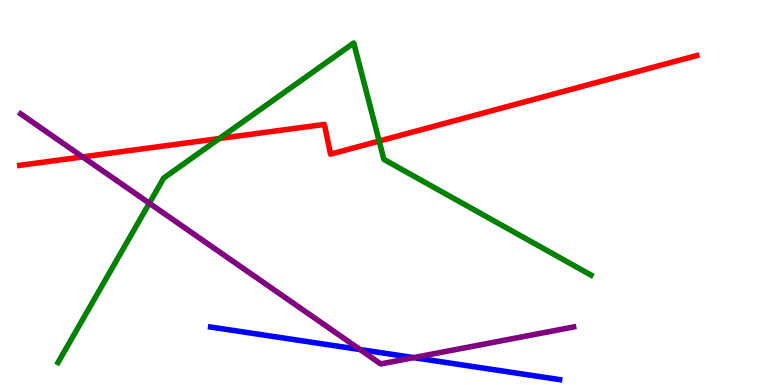[{'lines': ['blue', 'red'], 'intersections': []}, {'lines': ['green', 'red'], 'intersections': [{'x': 2.83, 'y': 6.4}, {'x': 4.89, 'y': 6.34}]}, {'lines': ['purple', 'red'], 'intersections': [{'x': 1.07, 'y': 5.92}]}, {'lines': ['blue', 'green'], 'intersections': []}, {'lines': ['blue', 'purple'], 'intersections': [{'x': 4.65, 'y': 0.921}, {'x': 5.34, 'y': 0.711}]}, {'lines': ['green', 'purple'], 'intersections': [{'x': 1.93, 'y': 4.72}]}]